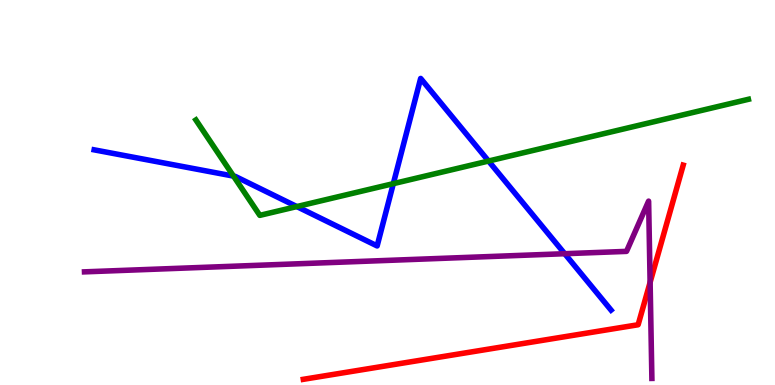[{'lines': ['blue', 'red'], 'intersections': []}, {'lines': ['green', 'red'], 'intersections': []}, {'lines': ['purple', 'red'], 'intersections': [{'x': 8.39, 'y': 2.67}]}, {'lines': ['blue', 'green'], 'intersections': [{'x': 3.01, 'y': 5.43}, {'x': 3.83, 'y': 4.63}, {'x': 5.08, 'y': 5.23}, {'x': 6.3, 'y': 5.82}]}, {'lines': ['blue', 'purple'], 'intersections': [{'x': 7.29, 'y': 3.41}]}, {'lines': ['green', 'purple'], 'intersections': []}]